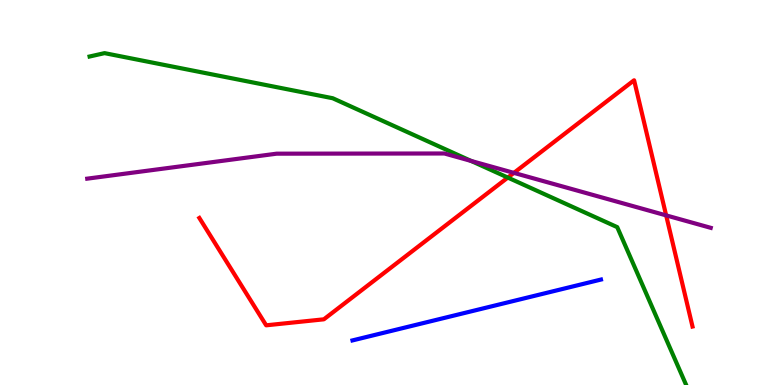[{'lines': ['blue', 'red'], 'intersections': []}, {'lines': ['green', 'red'], 'intersections': [{'x': 6.55, 'y': 5.39}]}, {'lines': ['purple', 'red'], 'intersections': [{'x': 6.63, 'y': 5.51}, {'x': 8.6, 'y': 4.41}]}, {'lines': ['blue', 'green'], 'intersections': []}, {'lines': ['blue', 'purple'], 'intersections': []}, {'lines': ['green', 'purple'], 'intersections': [{'x': 6.08, 'y': 5.82}]}]